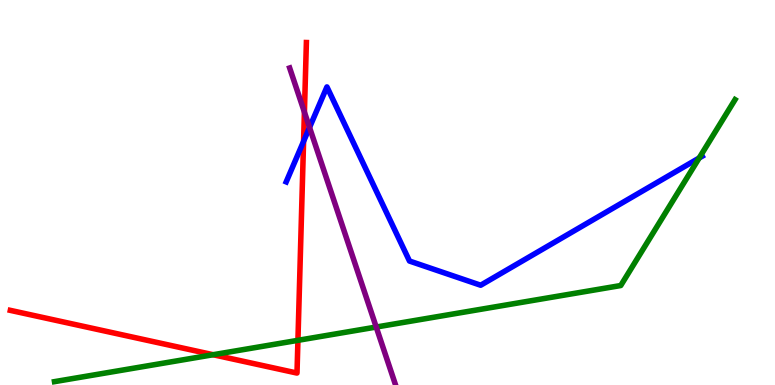[{'lines': ['blue', 'red'], 'intersections': [{'x': 3.92, 'y': 6.33}]}, {'lines': ['green', 'red'], 'intersections': [{'x': 2.75, 'y': 0.786}, {'x': 3.84, 'y': 1.16}]}, {'lines': ['purple', 'red'], 'intersections': [{'x': 3.93, 'y': 7.09}]}, {'lines': ['blue', 'green'], 'intersections': [{'x': 9.02, 'y': 5.9}]}, {'lines': ['blue', 'purple'], 'intersections': [{'x': 3.99, 'y': 6.69}]}, {'lines': ['green', 'purple'], 'intersections': [{'x': 4.85, 'y': 1.51}]}]